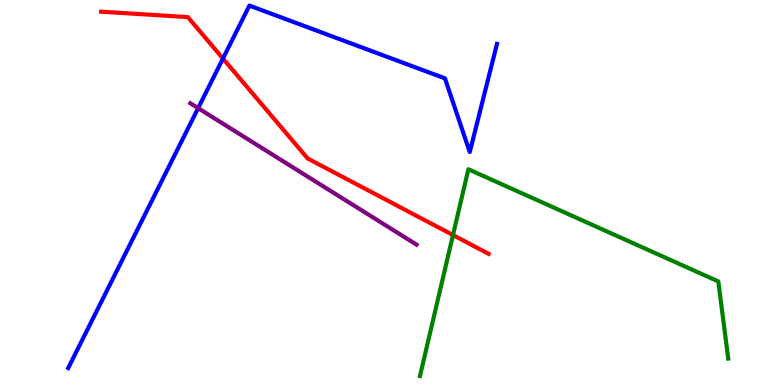[{'lines': ['blue', 'red'], 'intersections': [{'x': 2.88, 'y': 8.48}]}, {'lines': ['green', 'red'], 'intersections': [{'x': 5.84, 'y': 3.89}]}, {'lines': ['purple', 'red'], 'intersections': []}, {'lines': ['blue', 'green'], 'intersections': []}, {'lines': ['blue', 'purple'], 'intersections': [{'x': 2.56, 'y': 7.19}]}, {'lines': ['green', 'purple'], 'intersections': []}]